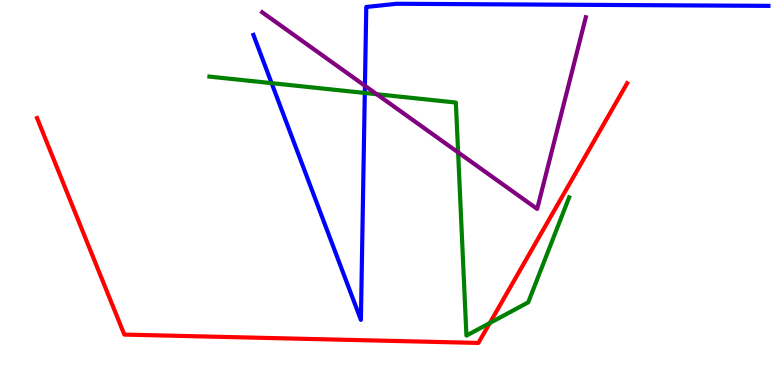[{'lines': ['blue', 'red'], 'intersections': []}, {'lines': ['green', 'red'], 'intersections': [{'x': 6.32, 'y': 1.61}]}, {'lines': ['purple', 'red'], 'intersections': []}, {'lines': ['blue', 'green'], 'intersections': [{'x': 3.5, 'y': 7.84}, {'x': 4.71, 'y': 7.59}]}, {'lines': ['blue', 'purple'], 'intersections': [{'x': 4.71, 'y': 7.77}]}, {'lines': ['green', 'purple'], 'intersections': [{'x': 4.86, 'y': 7.55}, {'x': 5.91, 'y': 6.04}]}]